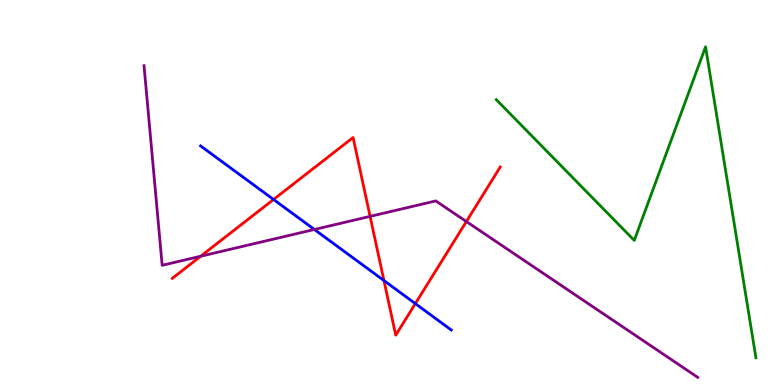[{'lines': ['blue', 'red'], 'intersections': [{'x': 3.53, 'y': 4.82}, {'x': 4.95, 'y': 2.71}, {'x': 5.36, 'y': 2.11}]}, {'lines': ['green', 'red'], 'intersections': []}, {'lines': ['purple', 'red'], 'intersections': [{'x': 2.59, 'y': 3.34}, {'x': 4.78, 'y': 4.38}, {'x': 6.02, 'y': 4.25}]}, {'lines': ['blue', 'green'], 'intersections': []}, {'lines': ['blue', 'purple'], 'intersections': [{'x': 4.06, 'y': 4.04}]}, {'lines': ['green', 'purple'], 'intersections': []}]